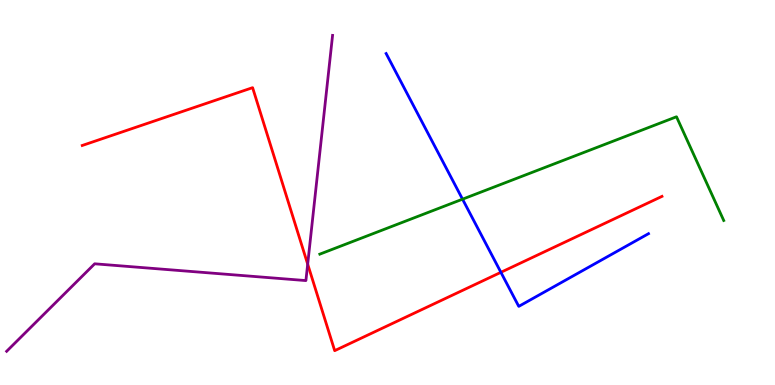[{'lines': ['blue', 'red'], 'intersections': [{'x': 6.46, 'y': 2.93}]}, {'lines': ['green', 'red'], 'intersections': []}, {'lines': ['purple', 'red'], 'intersections': [{'x': 3.97, 'y': 3.14}]}, {'lines': ['blue', 'green'], 'intersections': [{'x': 5.97, 'y': 4.83}]}, {'lines': ['blue', 'purple'], 'intersections': []}, {'lines': ['green', 'purple'], 'intersections': []}]